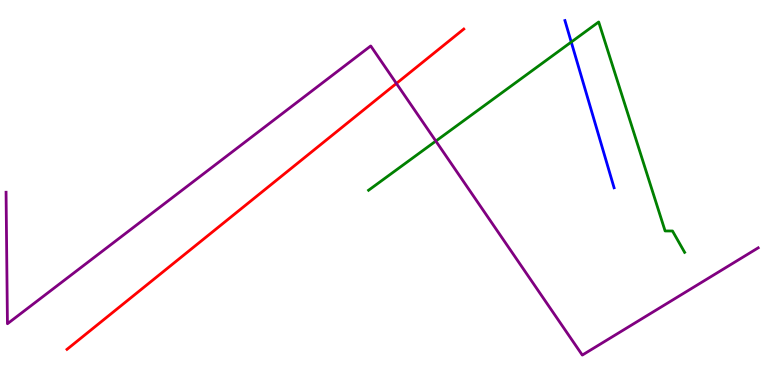[{'lines': ['blue', 'red'], 'intersections': []}, {'lines': ['green', 'red'], 'intersections': []}, {'lines': ['purple', 'red'], 'intersections': [{'x': 5.11, 'y': 7.83}]}, {'lines': ['blue', 'green'], 'intersections': [{'x': 7.37, 'y': 8.91}]}, {'lines': ['blue', 'purple'], 'intersections': []}, {'lines': ['green', 'purple'], 'intersections': [{'x': 5.62, 'y': 6.34}]}]